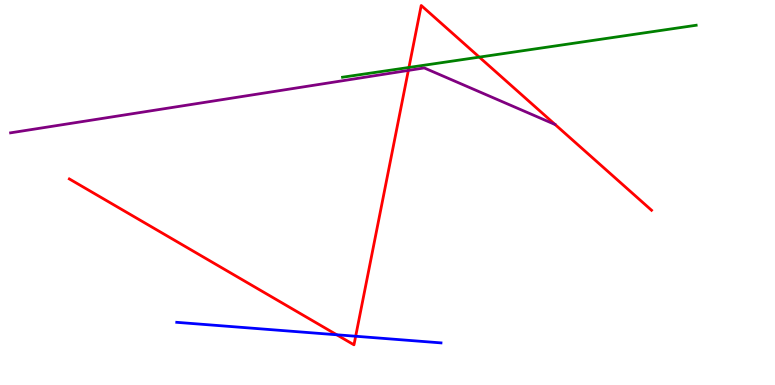[{'lines': ['blue', 'red'], 'intersections': [{'x': 4.34, 'y': 1.3}, {'x': 4.59, 'y': 1.27}]}, {'lines': ['green', 'red'], 'intersections': [{'x': 5.28, 'y': 8.25}, {'x': 6.18, 'y': 8.52}]}, {'lines': ['purple', 'red'], 'intersections': [{'x': 5.27, 'y': 8.17}]}, {'lines': ['blue', 'green'], 'intersections': []}, {'lines': ['blue', 'purple'], 'intersections': []}, {'lines': ['green', 'purple'], 'intersections': []}]